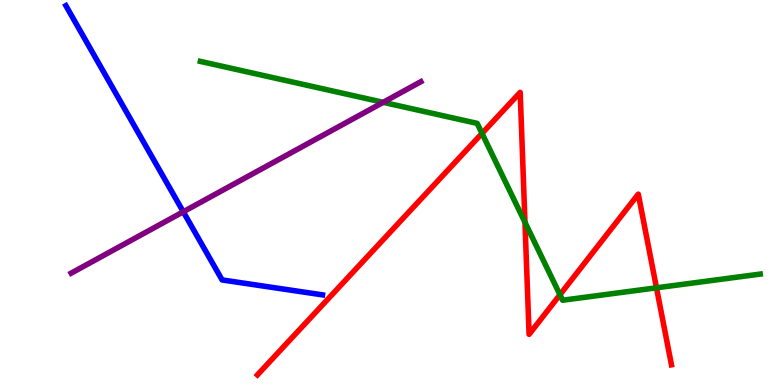[{'lines': ['blue', 'red'], 'intersections': []}, {'lines': ['green', 'red'], 'intersections': [{'x': 6.22, 'y': 6.54}, {'x': 6.77, 'y': 4.23}, {'x': 7.23, 'y': 2.34}, {'x': 8.47, 'y': 2.52}]}, {'lines': ['purple', 'red'], 'intersections': []}, {'lines': ['blue', 'green'], 'intersections': []}, {'lines': ['blue', 'purple'], 'intersections': [{'x': 2.36, 'y': 4.5}]}, {'lines': ['green', 'purple'], 'intersections': [{'x': 4.94, 'y': 7.34}]}]